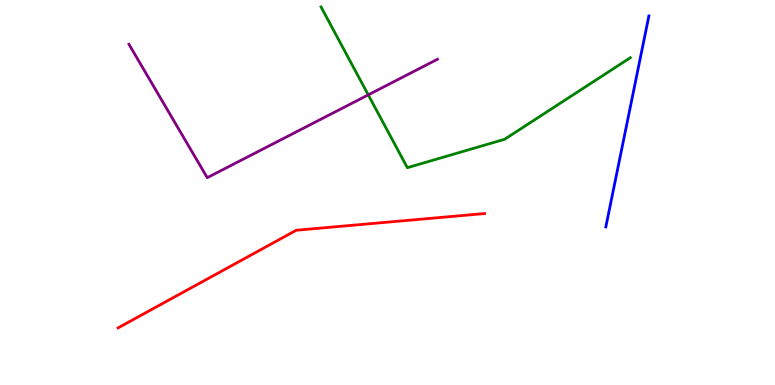[{'lines': ['blue', 'red'], 'intersections': []}, {'lines': ['green', 'red'], 'intersections': []}, {'lines': ['purple', 'red'], 'intersections': []}, {'lines': ['blue', 'green'], 'intersections': []}, {'lines': ['blue', 'purple'], 'intersections': []}, {'lines': ['green', 'purple'], 'intersections': [{'x': 4.75, 'y': 7.54}]}]